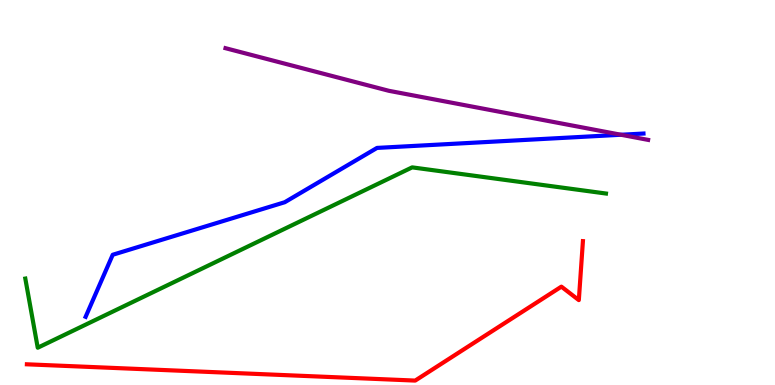[{'lines': ['blue', 'red'], 'intersections': []}, {'lines': ['green', 'red'], 'intersections': []}, {'lines': ['purple', 'red'], 'intersections': []}, {'lines': ['blue', 'green'], 'intersections': []}, {'lines': ['blue', 'purple'], 'intersections': [{'x': 8.01, 'y': 6.5}]}, {'lines': ['green', 'purple'], 'intersections': []}]